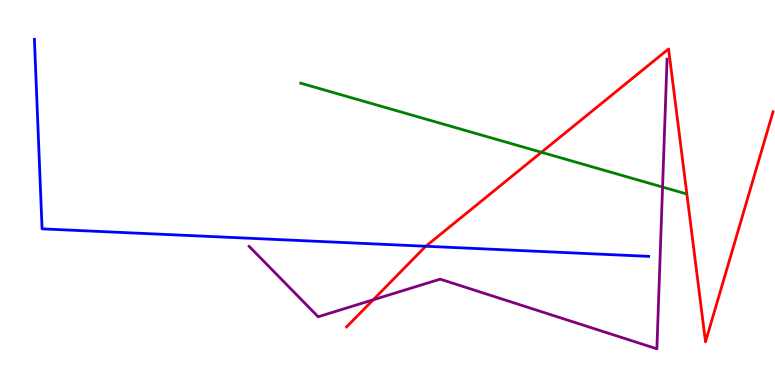[{'lines': ['blue', 'red'], 'intersections': [{'x': 5.49, 'y': 3.6}]}, {'lines': ['green', 'red'], 'intersections': [{'x': 6.99, 'y': 6.04}]}, {'lines': ['purple', 'red'], 'intersections': [{'x': 4.82, 'y': 2.21}]}, {'lines': ['blue', 'green'], 'intersections': []}, {'lines': ['blue', 'purple'], 'intersections': []}, {'lines': ['green', 'purple'], 'intersections': [{'x': 8.55, 'y': 5.14}]}]